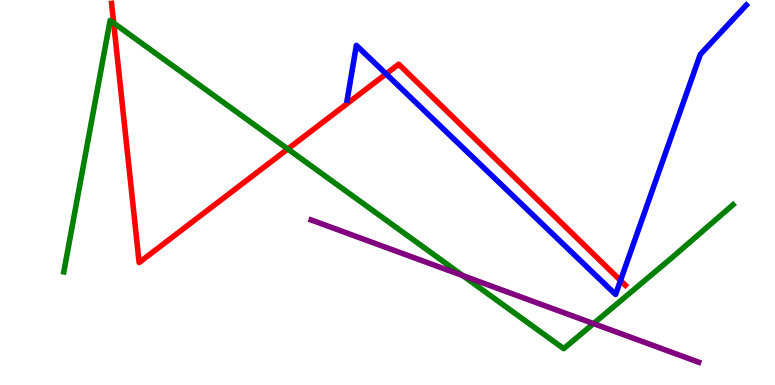[{'lines': ['blue', 'red'], 'intersections': [{'x': 4.98, 'y': 8.08}, {'x': 8.01, 'y': 2.71}]}, {'lines': ['green', 'red'], 'intersections': [{'x': 1.47, 'y': 9.4}, {'x': 3.71, 'y': 6.13}]}, {'lines': ['purple', 'red'], 'intersections': []}, {'lines': ['blue', 'green'], 'intersections': []}, {'lines': ['blue', 'purple'], 'intersections': []}, {'lines': ['green', 'purple'], 'intersections': [{'x': 5.97, 'y': 2.84}, {'x': 7.66, 'y': 1.59}]}]